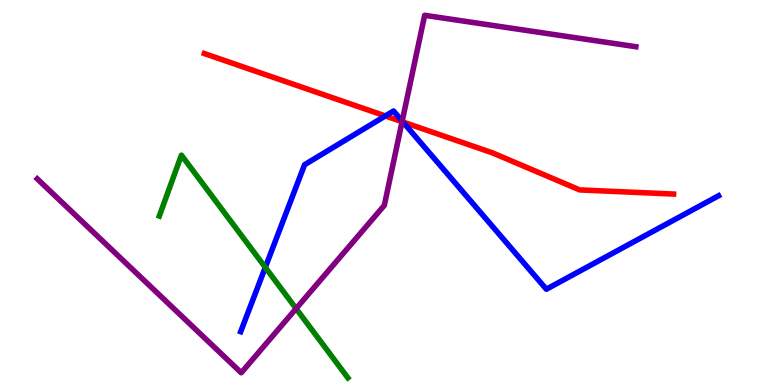[{'lines': ['blue', 'red'], 'intersections': [{'x': 4.97, 'y': 6.99}, {'x': 5.2, 'y': 6.83}]}, {'lines': ['green', 'red'], 'intersections': []}, {'lines': ['purple', 'red'], 'intersections': [{'x': 5.19, 'y': 6.84}]}, {'lines': ['blue', 'green'], 'intersections': [{'x': 3.42, 'y': 3.05}]}, {'lines': ['blue', 'purple'], 'intersections': [{'x': 5.19, 'y': 6.85}]}, {'lines': ['green', 'purple'], 'intersections': [{'x': 3.82, 'y': 1.98}]}]